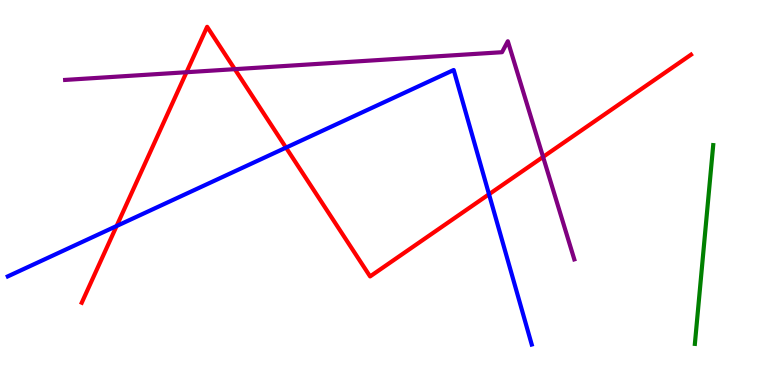[{'lines': ['blue', 'red'], 'intersections': [{'x': 1.5, 'y': 4.13}, {'x': 3.69, 'y': 6.17}, {'x': 6.31, 'y': 4.95}]}, {'lines': ['green', 'red'], 'intersections': []}, {'lines': ['purple', 'red'], 'intersections': [{'x': 2.41, 'y': 8.12}, {'x': 3.03, 'y': 8.2}, {'x': 7.01, 'y': 5.92}]}, {'lines': ['blue', 'green'], 'intersections': []}, {'lines': ['blue', 'purple'], 'intersections': []}, {'lines': ['green', 'purple'], 'intersections': []}]